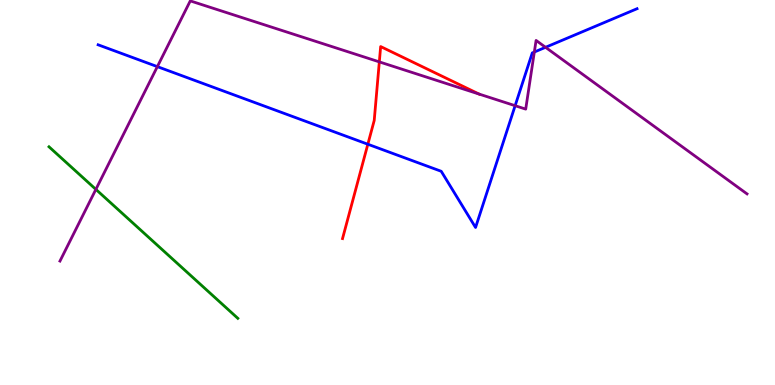[{'lines': ['blue', 'red'], 'intersections': [{'x': 4.75, 'y': 6.25}]}, {'lines': ['green', 'red'], 'intersections': []}, {'lines': ['purple', 'red'], 'intersections': [{'x': 4.89, 'y': 8.39}, {'x': 6.18, 'y': 7.56}]}, {'lines': ['blue', 'green'], 'intersections': []}, {'lines': ['blue', 'purple'], 'intersections': [{'x': 2.03, 'y': 8.27}, {'x': 6.65, 'y': 7.25}, {'x': 6.89, 'y': 8.65}, {'x': 7.04, 'y': 8.77}]}, {'lines': ['green', 'purple'], 'intersections': [{'x': 1.24, 'y': 5.08}]}]